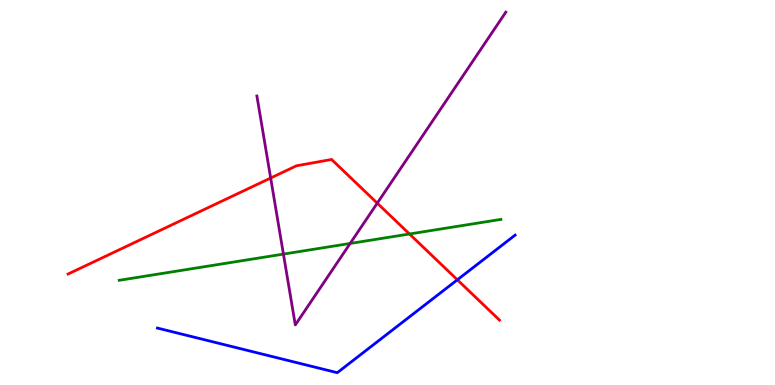[{'lines': ['blue', 'red'], 'intersections': [{'x': 5.9, 'y': 2.73}]}, {'lines': ['green', 'red'], 'intersections': [{'x': 5.28, 'y': 3.92}]}, {'lines': ['purple', 'red'], 'intersections': [{'x': 3.49, 'y': 5.38}, {'x': 4.87, 'y': 4.72}]}, {'lines': ['blue', 'green'], 'intersections': []}, {'lines': ['blue', 'purple'], 'intersections': []}, {'lines': ['green', 'purple'], 'intersections': [{'x': 3.66, 'y': 3.4}, {'x': 4.52, 'y': 3.68}]}]